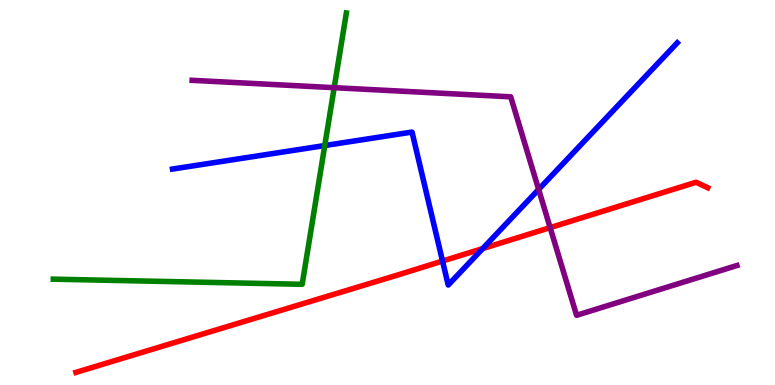[{'lines': ['blue', 'red'], 'intersections': [{'x': 5.71, 'y': 3.22}, {'x': 6.23, 'y': 3.54}]}, {'lines': ['green', 'red'], 'intersections': []}, {'lines': ['purple', 'red'], 'intersections': [{'x': 7.1, 'y': 4.09}]}, {'lines': ['blue', 'green'], 'intersections': [{'x': 4.19, 'y': 6.22}]}, {'lines': ['blue', 'purple'], 'intersections': [{'x': 6.95, 'y': 5.08}]}, {'lines': ['green', 'purple'], 'intersections': [{'x': 4.31, 'y': 7.72}]}]